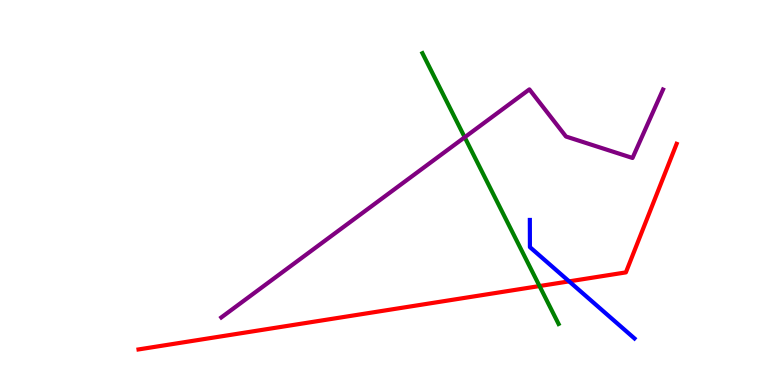[{'lines': ['blue', 'red'], 'intersections': [{'x': 7.34, 'y': 2.69}]}, {'lines': ['green', 'red'], 'intersections': [{'x': 6.96, 'y': 2.57}]}, {'lines': ['purple', 'red'], 'intersections': []}, {'lines': ['blue', 'green'], 'intersections': []}, {'lines': ['blue', 'purple'], 'intersections': []}, {'lines': ['green', 'purple'], 'intersections': [{'x': 6.0, 'y': 6.43}]}]